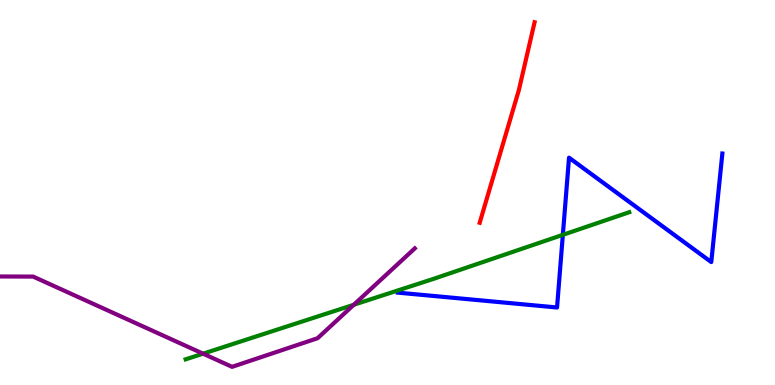[{'lines': ['blue', 'red'], 'intersections': []}, {'lines': ['green', 'red'], 'intersections': []}, {'lines': ['purple', 'red'], 'intersections': []}, {'lines': ['blue', 'green'], 'intersections': [{'x': 7.26, 'y': 3.9}]}, {'lines': ['blue', 'purple'], 'intersections': []}, {'lines': ['green', 'purple'], 'intersections': [{'x': 2.62, 'y': 0.813}, {'x': 4.57, 'y': 2.08}]}]